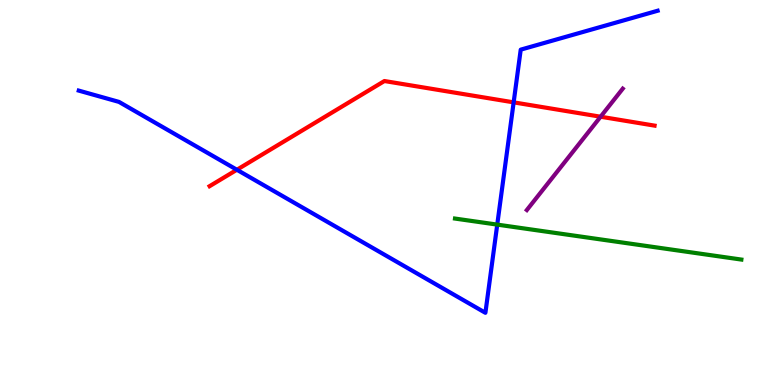[{'lines': ['blue', 'red'], 'intersections': [{'x': 3.06, 'y': 5.59}, {'x': 6.63, 'y': 7.34}]}, {'lines': ['green', 'red'], 'intersections': []}, {'lines': ['purple', 'red'], 'intersections': [{'x': 7.75, 'y': 6.97}]}, {'lines': ['blue', 'green'], 'intersections': [{'x': 6.42, 'y': 4.17}]}, {'lines': ['blue', 'purple'], 'intersections': []}, {'lines': ['green', 'purple'], 'intersections': []}]